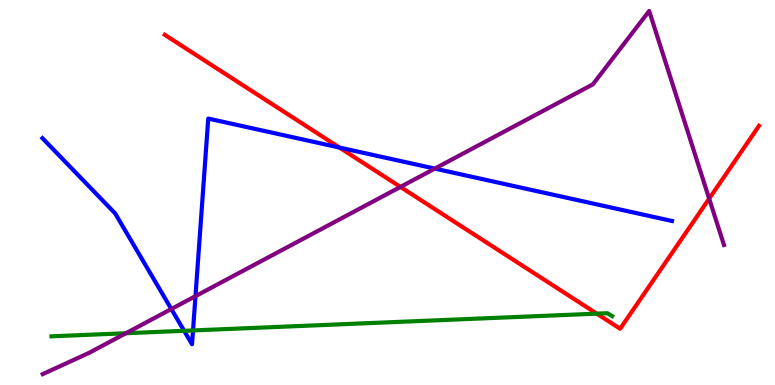[{'lines': ['blue', 'red'], 'intersections': [{'x': 4.38, 'y': 6.17}]}, {'lines': ['green', 'red'], 'intersections': [{'x': 7.7, 'y': 1.85}]}, {'lines': ['purple', 'red'], 'intersections': [{'x': 5.17, 'y': 5.14}, {'x': 9.15, 'y': 4.84}]}, {'lines': ['blue', 'green'], 'intersections': [{'x': 2.38, 'y': 1.41}, {'x': 2.49, 'y': 1.42}]}, {'lines': ['blue', 'purple'], 'intersections': [{'x': 2.21, 'y': 1.97}, {'x': 2.52, 'y': 2.31}, {'x': 5.61, 'y': 5.62}]}, {'lines': ['green', 'purple'], 'intersections': [{'x': 1.62, 'y': 1.34}]}]